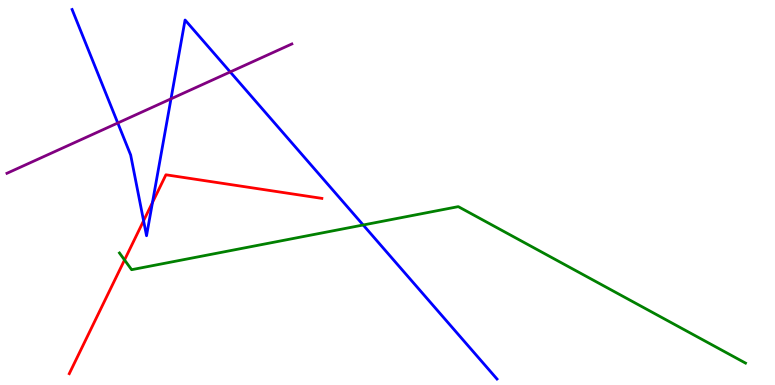[{'lines': ['blue', 'red'], 'intersections': [{'x': 1.85, 'y': 4.27}, {'x': 1.97, 'y': 4.74}]}, {'lines': ['green', 'red'], 'intersections': [{'x': 1.61, 'y': 3.25}]}, {'lines': ['purple', 'red'], 'intersections': []}, {'lines': ['blue', 'green'], 'intersections': [{'x': 4.69, 'y': 4.16}]}, {'lines': ['blue', 'purple'], 'intersections': [{'x': 1.52, 'y': 6.81}, {'x': 2.21, 'y': 7.43}, {'x': 2.97, 'y': 8.13}]}, {'lines': ['green', 'purple'], 'intersections': []}]